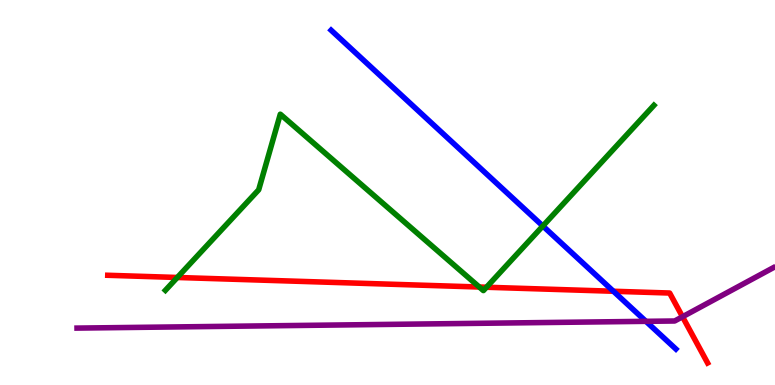[{'lines': ['blue', 'red'], 'intersections': [{'x': 7.91, 'y': 2.43}]}, {'lines': ['green', 'red'], 'intersections': [{'x': 2.29, 'y': 2.79}, {'x': 6.18, 'y': 2.55}, {'x': 6.28, 'y': 2.54}]}, {'lines': ['purple', 'red'], 'intersections': [{'x': 8.81, 'y': 1.77}]}, {'lines': ['blue', 'green'], 'intersections': [{'x': 7.0, 'y': 4.13}]}, {'lines': ['blue', 'purple'], 'intersections': [{'x': 8.33, 'y': 1.65}]}, {'lines': ['green', 'purple'], 'intersections': []}]